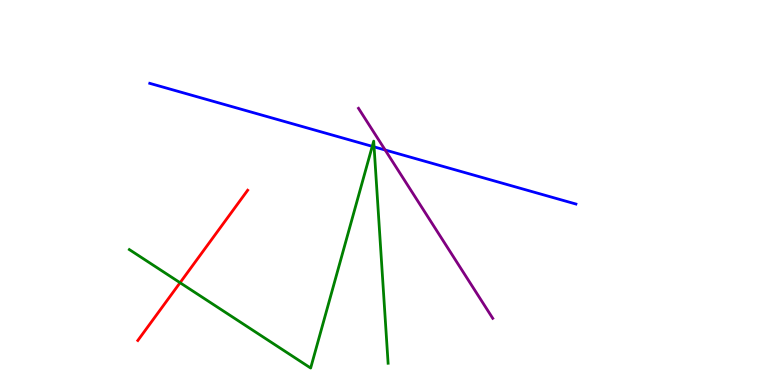[{'lines': ['blue', 'red'], 'intersections': []}, {'lines': ['green', 'red'], 'intersections': [{'x': 2.32, 'y': 2.66}]}, {'lines': ['purple', 'red'], 'intersections': []}, {'lines': ['blue', 'green'], 'intersections': [{'x': 4.8, 'y': 6.2}, {'x': 4.83, 'y': 6.19}]}, {'lines': ['blue', 'purple'], 'intersections': [{'x': 4.97, 'y': 6.1}]}, {'lines': ['green', 'purple'], 'intersections': []}]